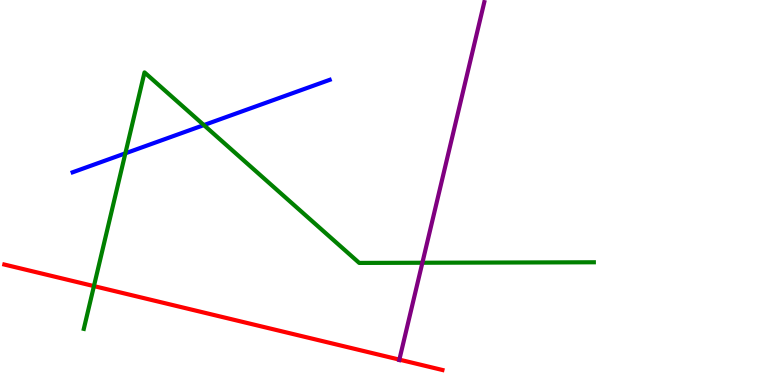[{'lines': ['blue', 'red'], 'intersections': []}, {'lines': ['green', 'red'], 'intersections': [{'x': 1.21, 'y': 2.57}]}, {'lines': ['purple', 'red'], 'intersections': [{'x': 5.15, 'y': 0.659}]}, {'lines': ['blue', 'green'], 'intersections': [{'x': 1.62, 'y': 6.02}, {'x': 2.63, 'y': 6.75}]}, {'lines': ['blue', 'purple'], 'intersections': []}, {'lines': ['green', 'purple'], 'intersections': [{'x': 5.45, 'y': 3.18}]}]